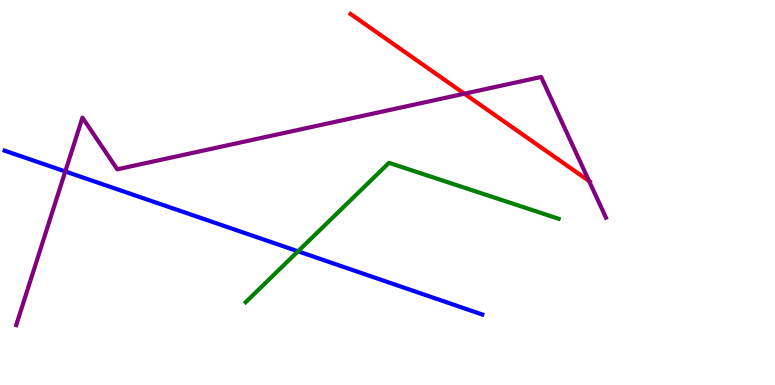[{'lines': ['blue', 'red'], 'intersections': []}, {'lines': ['green', 'red'], 'intersections': []}, {'lines': ['purple', 'red'], 'intersections': [{'x': 5.99, 'y': 7.57}, {'x': 7.6, 'y': 5.3}]}, {'lines': ['blue', 'green'], 'intersections': [{'x': 3.85, 'y': 3.47}]}, {'lines': ['blue', 'purple'], 'intersections': [{'x': 0.842, 'y': 5.55}]}, {'lines': ['green', 'purple'], 'intersections': []}]